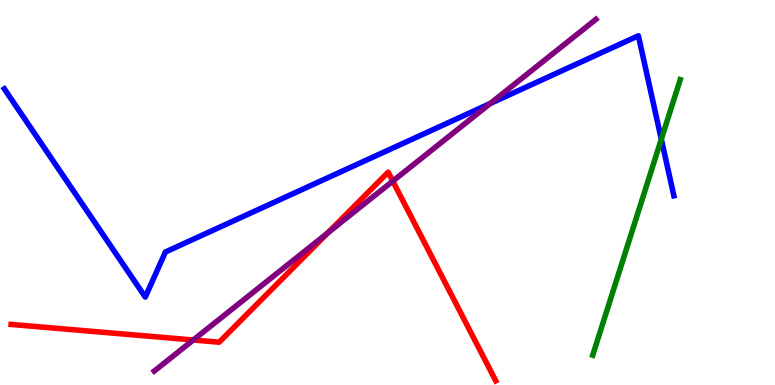[{'lines': ['blue', 'red'], 'intersections': []}, {'lines': ['green', 'red'], 'intersections': []}, {'lines': ['purple', 'red'], 'intersections': [{'x': 2.49, 'y': 1.17}, {'x': 4.23, 'y': 3.96}, {'x': 5.07, 'y': 5.3}]}, {'lines': ['blue', 'green'], 'intersections': [{'x': 8.53, 'y': 6.38}]}, {'lines': ['blue', 'purple'], 'intersections': [{'x': 6.33, 'y': 7.31}]}, {'lines': ['green', 'purple'], 'intersections': []}]